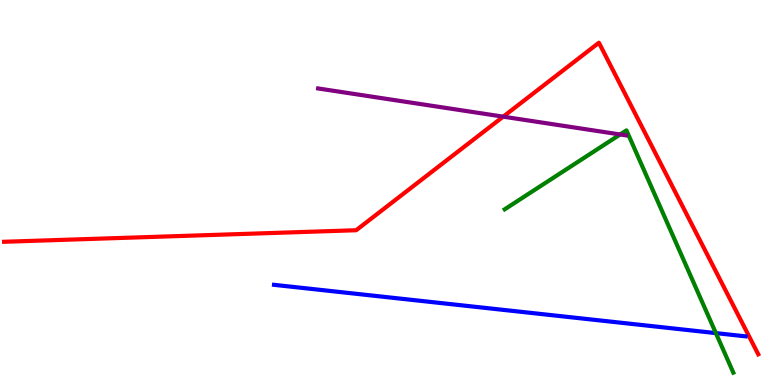[{'lines': ['blue', 'red'], 'intersections': []}, {'lines': ['green', 'red'], 'intersections': []}, {'lines': ['purple', 'red'], 'intersections': [{'x': 6.49, 'y': 6.97}]}, {'lines': ['blue', 'green'], 'intersections': [{'x': 9.24, 'y': 1.35}]}, {'lines': ['blue', 'purple'], 'intersections': []}, {'lines': ['green', 'purple'], 'intersections': [{'x': 8.0, 'y': 6.51}]}]